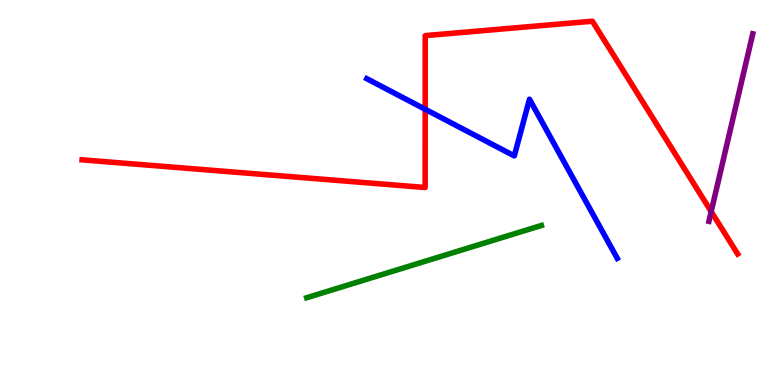[{'lines': ['blue', 'red'], 'intersections': [{'x': 5.49, 'y': 7.16}]}, {'lines': ['green', 'red'], 'intersections': []}, {'lines': ['purple', 'red'], 'intersections': [{'x': 9.18, 'y': 4.5}]}, {'lines': ['blue', 'green'], 'intersections': []}, {'lines': ['blue', 'purple'], 'intersections': []}, {'lines': ['green', 'purple'], 'intersections': []}]